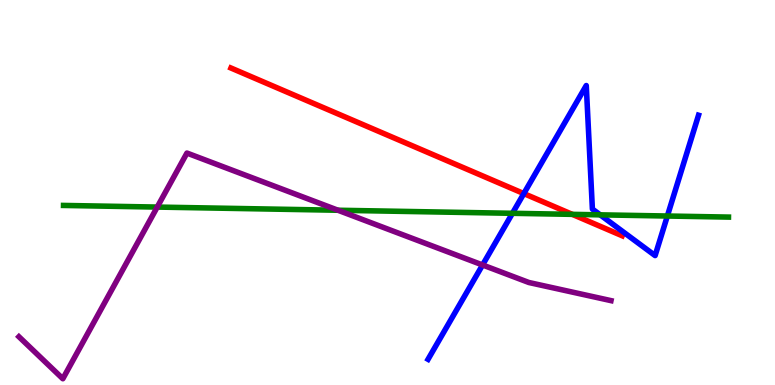[{'lines': ['blue', 'red'], 'intersections': [{'x': 6.76, 'y': 4.97}]}, {'lines': ['green', 'red'], 'intersections': [{'x': 7.38, 'y': 4.43}]}, {'lines': ['purple', 'red'], 'intersections': []}, {'lines': ['blue', 'green'], 'intersections': [{'x': 6.61, 'y': 4.46}, {'x': 7.74, 'y': 4.42}, {'x': 8.61, 'y': 4.39}]}, {'lines': ['blue', 'purple'], 'intersections': [{'x': 6.23, 'y': 3.12}]}, {'lines': ['green', 'purple'], 'intersections': [{'x': 2.03, 'y': 4.62}, {'x': 4.36, 'y': 4.54}]}]